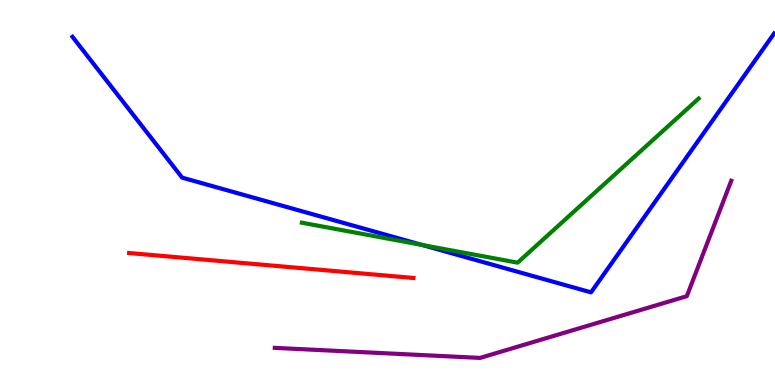[{'lines': ['blue', 'red'], 'intersections': []}, {'lines': ['green', 'red'], 'intersections': []}, {'lines': ['purple', 'red'], 'intersections': []}, {'lines': ['blue', 'green'], 'intersections': [{'x': 5.45, 'y': 3.64}]}, {'lines': ['blue', 'purple'], 'intersections': []}, {'lines': ['green', 'purple'], 'intersections': []}]